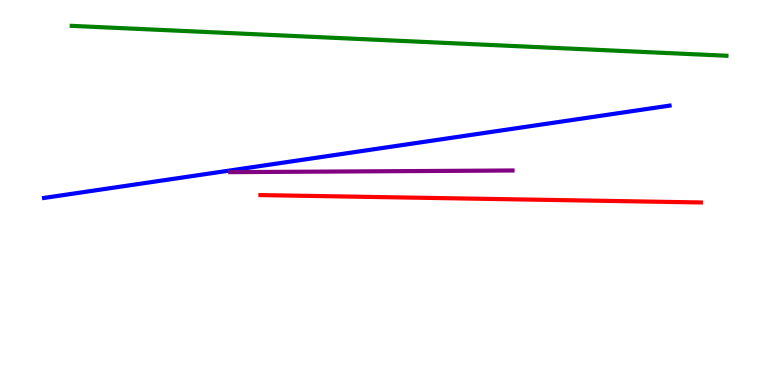[{'lines': ['blue', 'red'], 'intersections': []}, {'lines': ['green', 'red'], 'intersections': []}, {'lines': ['purple', 'red'], 'intersections': []}, {'lines': ['blue', 'green'], 'intersections': []}, {'lines': ['blue', 'purple'], 'intersections': []}, {'lines': ['green', 'purple'], 'intersections': []}]